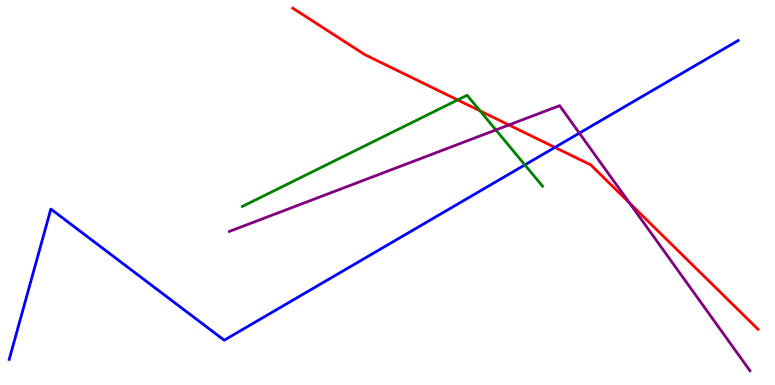[{'lines': ['blue', 'red'], 'intersections': [{'x': 7.16, 'y': 6.17}]}, {'lines': ['green', 'red'], 'intersections': [{'x': 5.91, 'y': 7.4}, {'x': 6.19, 'y': 7.12}]}, {'lines': ['purple', 'red'], 'intersections': [{'x': 6.57, 'y': 6.75}, {'x': 8.12, 'y': 4.73}]}, {'lines': ['blue', 'green'], 'intersections': [{'x': 6.77, 'y': 5.72}]}, {'lines': ['blue', 'purple'], 'intersections': [{'x': 7.48, 'y': 6.54}]}, {'lines': ['green', 'purple'], 'intersections': [{'x': 6.4, 'y': 6.63}]}]